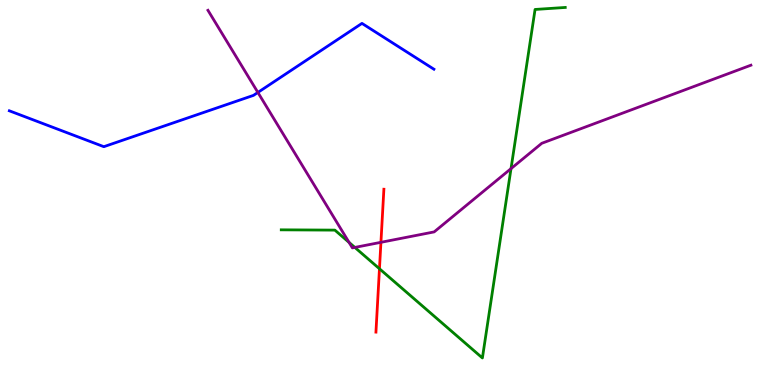[{'lines': ['blue', 'red'], 'intersections': []}, {'lines': ['green', 'red'], 'intersections': [{'x': 4.9, 'y': 3.02}]}, {'lines': ['purple', 'red'], 'intersections': [{'x': 4.92, 'y': 3.71}]}, {'lines': ['blue', 'green'], 'intersections': []}, {'lines': ['blue', 'purple'], 'intersections': [{'x': 3.33, 'y': 7.6}]}, {'lines': ['green', 'purple'], 'intersections': [{'x': 4.5, 'y': 3.7}, {'x': 4.58, 'y': 3.57}, {'x': 6.59, 'y': 5.62}]}]